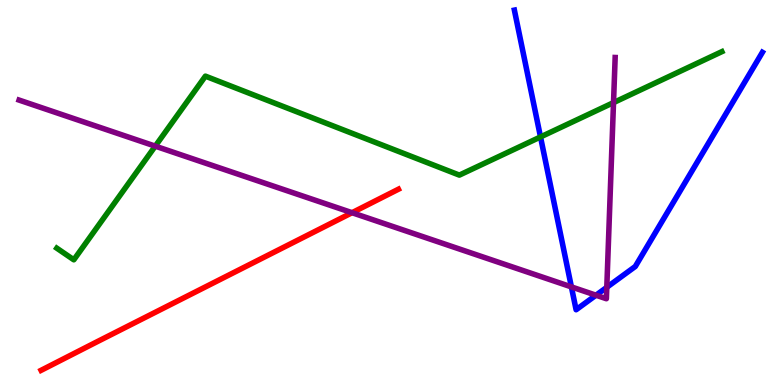[{'lines': ['blue', 'red'], 'intersections': []}, {'lines': ['green', 'red'], 'intersections': []}, {'lines': ['purple', 'red'], 'intersections': [{'x': 4.54, 'y': 4.48}]}, {'lines': ['blue', 'green'], 'intersections': [{'x': 6.97, 'y': 6.44}]}, {'lines': ['blue', 'purple'], 'intersections': [{'x': 7.37, 'y': 2.55}, {'x': 7.69, 'y': 2.33}, {'x': 7.83, 'y': 2.54}]}, {'lines': ['green', 'purple'], 'intersections': [{'x': 2.0, 'y': 6.2}, {'x': 7.92, 'y': 7.33}]}]